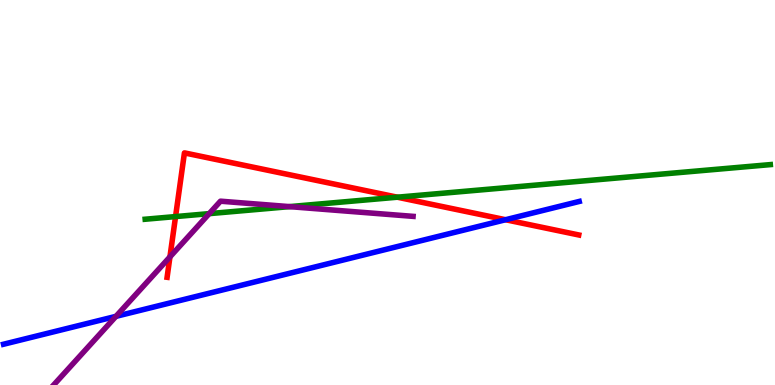[{'lines': ['blue', 'red'], 'intersections': [{'x': 6.52, 'y': 4.29}]}, {'lines': ['green', 'red'], 'intersections': [{'x': 2.27, 'y': 4.37}, {'x': 5.13, 'y': 4.88}]}, {'lines': ['purple', 'red'], 'intersections': [{'x': 2.19, 'y': 3.33}]}, {'lines': ['blue', 'green'], 'intersections': []}, {'lines': ['blue', 'purple'], 'intersections': [{'x': 1.5, 'y': 1.78}]}, {'lines': ['green', 'purple'], 'intersections': [{'x': 2.7, 'y': 4.45}, {'x': 3.74, 'y': 4.63}]}]